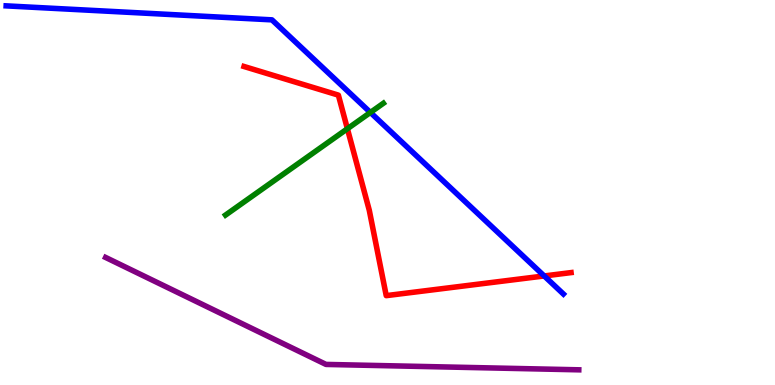[{'lines': ['blue', 'red'], 'intersections': [{'x': 7.02, 'y': 2.83}]}, {'lines': ['green', 'red'], 'intersections': [{'x': 4.48, 'y': 6.66}]}, {'lines': ['purple', 'red'], 'intersections': []}, {'lines': ['blue', 'green'], 'intersections': [{'x': 4.78, 'y': 7.08}]}, {'lines': ['blue', 'purple'], 'intersections': []}, {'lines': ['green', 'purple'], 'intersections': []}]